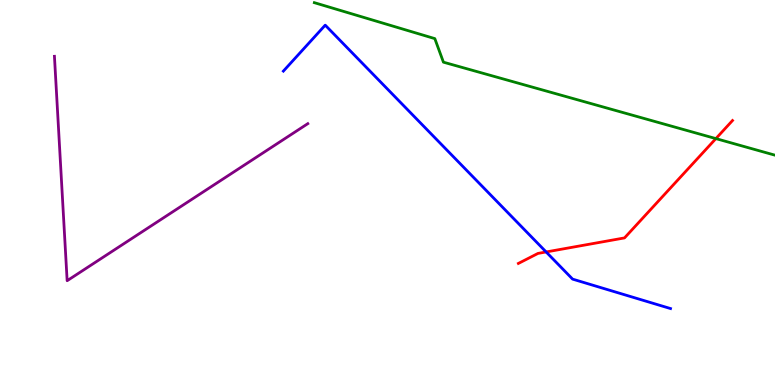[{'lines': ['blue', 'red'], 'intersections': [{'x': 7.05, 'y': 3.46}]}, {'lines': ['green', 'red'], 'intersections': [{'x': 9.24, 'y': 6.4}]}, {'lines': ['purple', 'red'], 'intersections': []}, {'lines': ['blue', 'green'], 'intersections': []}, {'lines': ['blue', 'purple'], 'intersections': []}, {'lines': ['green', 'purple'], 'intersections': []}]